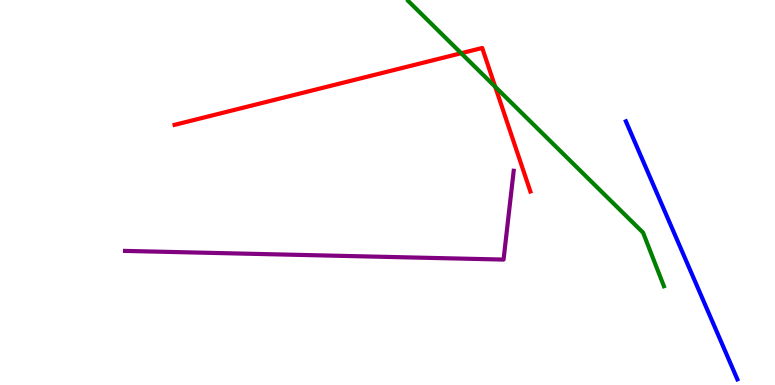[{'lines': ['blue', 'red'], 'intersections': []}, {'lines': ['green', 'red'], 'intersections': [{'x': 5.95, 'y': 8.62}, {'x': 6.39, 'y': 7.75}]}, {'lines': ['purple', 'red'], 'intersections': []}, {'lines': ['blue', 'green'], 'intersections': []}, {'lines': ['blue', 'purple'], 'intersections': []}, {'lines': ['green', 'purple'], 'intersections': []}]